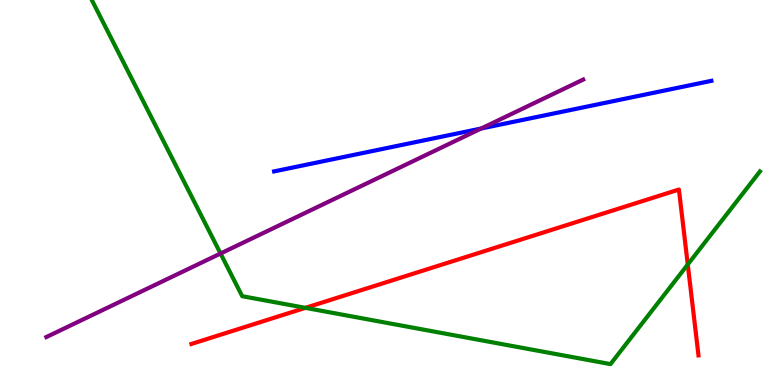[{'lines': ['blue', 'red'], 'intersections': []}, {'lines': ['green', 'red'], 'intersections': [{'x': 3.94, 'y': 2.0}, {'x': 8.87, 'y': 3.13}]}, {'lines': ['purple', 'red'], 'intersections': []}, {'lines': ['blue', 'green'], 'intersections': []}, {'lines': ['blue', 'purple'], 'intersections': [{'x': 6.21, 'y': 6.66}]}, {'lines': ['green', 'purple'], 'intersections': [{'x': 2.85, 'y': 3.42}]}]